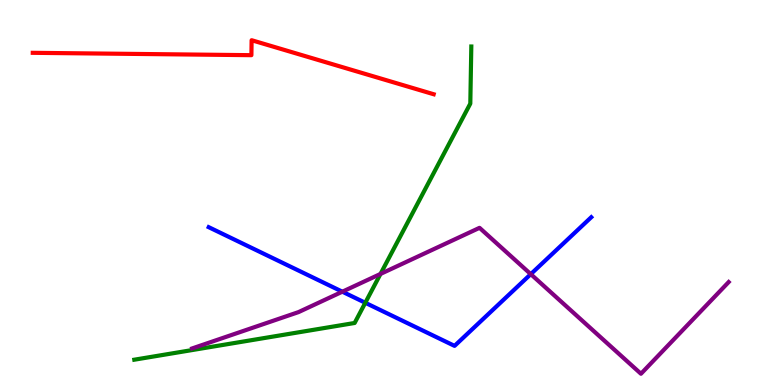[{'lines': ['blue', 'red'], 'intersections': []}, {'lines': ['green', 'red'], 'intersections': []}, {'lines': ['purple', 'red'], 'intersections': []}, {'lines': ['blue', 'green'], 'intersections': [{'x': 4.71, 'y': 2.14}]}, {'lines': ['blue', 'purple'], 'intersections': [{'x': 4.42, 'y': 2.42}, {'x': 6.85, 'y': 2.88}]}, {'lines': ['green', 'purple'], 'intersections': [{'x': 4.91, 'y': 2.88}]}]